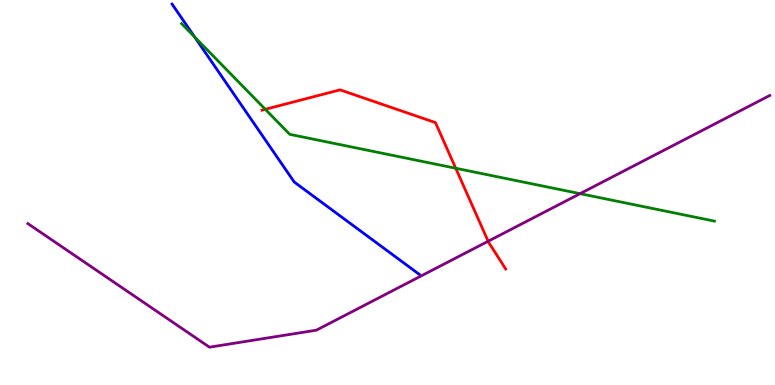[{'lines': ['blue', 'red'], 'intersections': []}, {'lines': ['green', 'red'], 'intersections': [{'x': 3.42, 'y': 7.16}, {'x': 5.88, 'y': 5.63}]}, {'lines': ['purple', 'red'], 'intersections': [{'x': 6.3, 'y': 3.73}]}, {'lines': ['blue', 'green'], 'intersections': [{'x': 2.51, 'y': 9.04}]}, {'lines': ['blue', 'purple'], 'intersections': []}, {'lines': ['green', 'purple'], 'intersections': [{'x': 7.48, 'y': 4.97}]}]